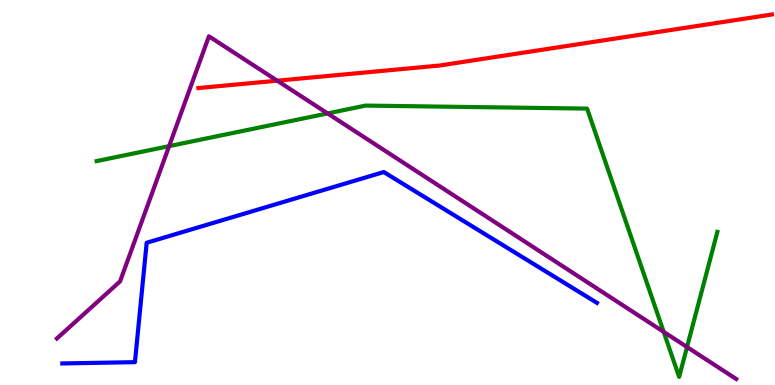[{'lines': ['blue', 'red'], 'intersections': []}, {'lines': ['green', 'red'], 'intersections': []}, {'lines': ['purple', 'red'], 'intersections': [{'x': 3.58, 'y': 7.9}]}, {'lines': ['blue', 'green'], 'intersections': []}, {'lines': ['blue', 'purple'], 'intersections': []}, {'lines': ['green', 'purple'], 'intersections': [{'x': 2.18, 'y': 6.2}, {'x': 4.23, 'y': 7.05}, {'x': 8.56, 'y': 1.38}, {'x': 8.86, 'y': 0.986}]}]